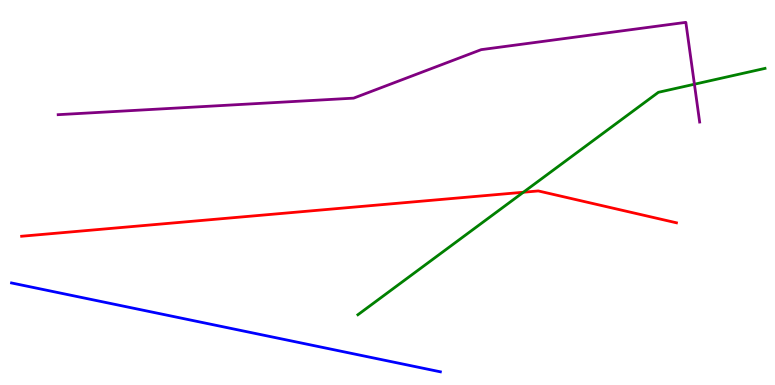[{'lines': ['blue', 'red'], 'intersections': []}, {'lines': ['green', 'red'], 'intersections': [{'x': 6.75, 'y': 5.01}]}, {'lines': ['purple', 'red'], 'intersections': []}, {'lines': ['blue', 'green'], 'intersections': []}, {'lines': ['blue', 'purple'], 'intersections': []}, {'lines': ['green', 'purple'], 'intersections': [{'x': 8.96, 'y': 7.81}]}]